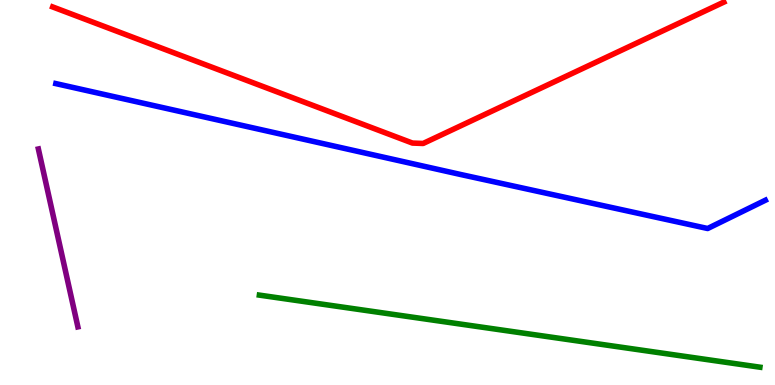[{'lines': ['blue', 'red'], 'intersections': []}, {'lines': ['green', 'red'], 'intersections': []}, {'lines': ['purple', 'red'], 'intersections': []}, {'lines': ['blue', 'green'], 'intersections': []}, {'lines': ['blue', 'purple'], 'intersections': []}, {'lines': ['green', 'purple'], 'intersections': []}]